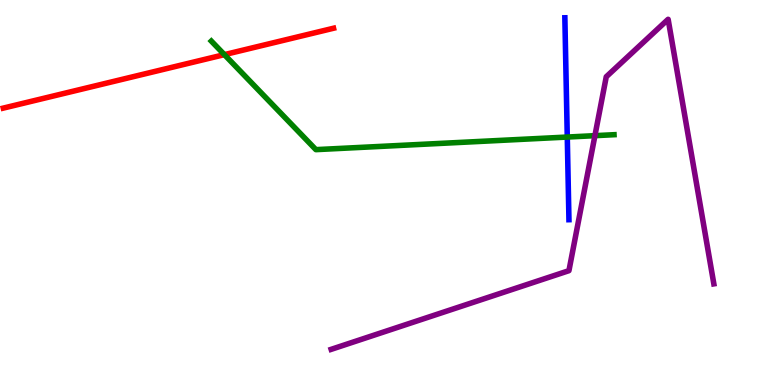[{'lines': ['blue', 'red'], 'intersections': []}, {'lines': ['green', 'red'], 'intersections': [{'x': 2.9, 'y': 8.58}]}, {'lines': ['purple', 'red'], 'intersections': []}, {'lines': ['blue', 'green'], 'intersections': [{'x': 7.32, 'y': 6.44}]}, {'lines': ['blue', 'purple'], 'intersections': []}, {'lines': ['green', 'purple'], 'intersections': [{'x': 7.68, 'y': 6.48}]}]